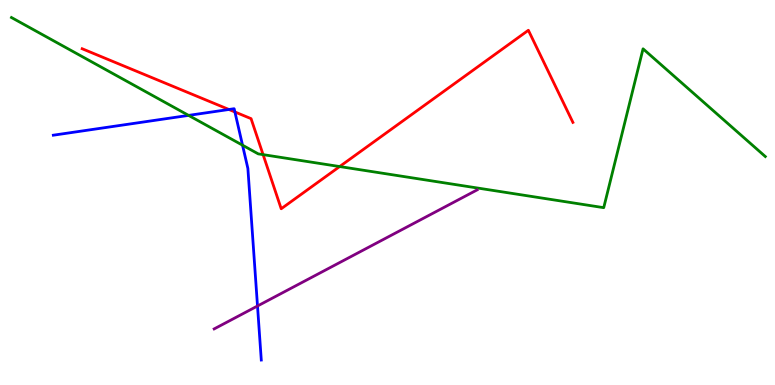[{'lines': ['blue', 'red'], 'intersections': [{'x': 2.95, 'y': 7.16}, {'x': 3.03, 'y': 7.09}]}, {'lines': ['green', 'red'], 'intersections': [{'x': 3.39, 'y': 5.98}, {'x': 4.38, 'y': 5.67}]}, {'lines': ['purple', 'red'], 'intersections': []}, {'lines': ['blue', 'green'], 'intersections': [{'x': 2.43, 'y': 7.0}, {'x': 3.13, 'y': 6.23}]}, {'lines': ['blue', 'purple'], 'intersections': [{'x': 3.32, 'y': 2.05}]}, {'lines': ['green', 'purple'], 'intersections': []}]